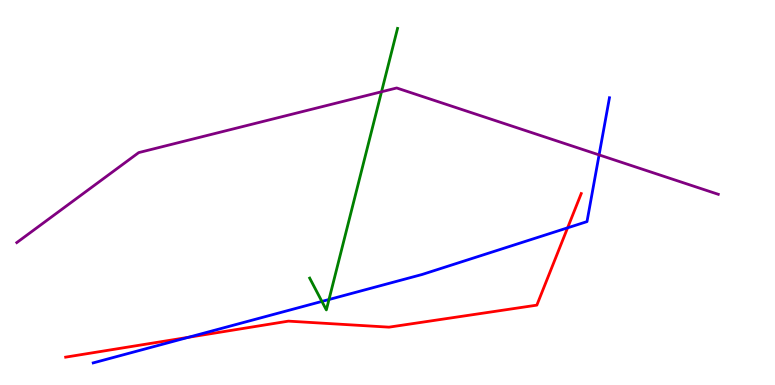[{'lines': ['blue', 'red'], 'intersections': [{'x': 2.43, 'y': 1.24}, {'x': 7.32, 'y': 4.08}]}, {'lines': ['green', 'red'], 'intersections': []}, {'lines': ['purple', 'red'], 'intersections': []}, {'lines': ['blue', 'green'], 'intersections': [{'x': 4.15, 'y': 2.17}, {'x': 4.25, 'y': 2.22}]}, {'lines': ['blue', 'purple'], 'intersections': [{'x': 7.73, 'y': 5.98}]}, {'lines': ['green', 'purple'], 'intersections': [{'x': 4.92, 'y': 7.62}]}]